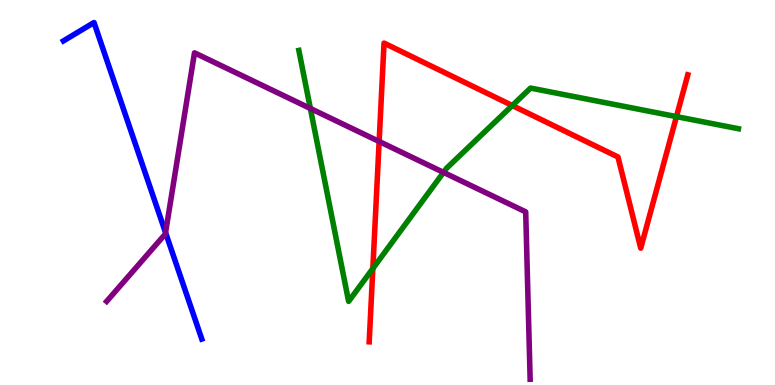[{'lines': ['blue', 'red'], 'intersections': []}, {'lines': ['green', 'red'], 'intersections': [{'x': 4.81, 'y': 3.03}, {'x': 6.61, 'y': 7.26}, {'x': 8.73, 'y': 6.97}]}, {'lines': ['purple', 'red'], 'intersections': [{'x': 4.89, 'y': 6.32}]}, {'lines': ['blue', 'green'], 'intersections': []}, {'lines': ['blue', 'purple'], 'intersections': [{'x': 2.14, 'y': 3.96}]}, {'lines': ['green', 'purple'], 'intersections': [{'x': 4.0, 'y': 7.18}, {'x': 5.72, 'y': 5.52}]}]